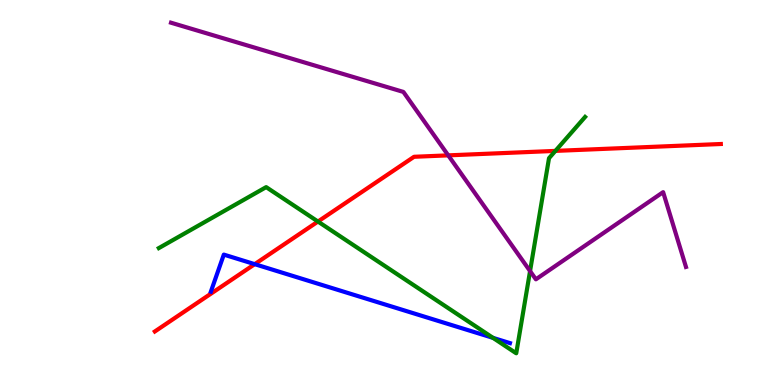[{'lines': ['blue', 'red'], 'intersections': [{'x': 3.29, 'y': 3.14}]}, {'lines': ['green', 'red'], 'intersections': [{'x': 4.1, 'y': 4.25}, {'x': 7.17, 'y': 6.08}]}, {'lines': ['purple', 'red'], 'intersections': [{'x': 5.78, 'y': 5.96}]}, {'lines': ['blue', 'green'], 'intersections': [{'x': 6.36, 'y': 1.22}]}, {'lines': ['blue', 'purple'], 'intersections': []}, {'lines': ['green', 'purple'], 'intersections': [{'x': 6.84, 'y': 2.96}]}]